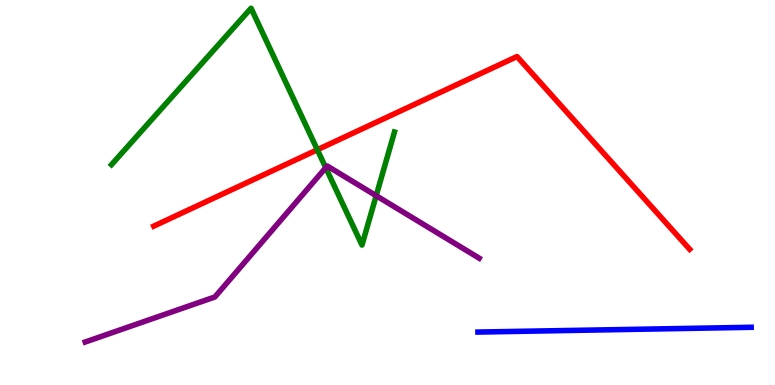[{'lines': ['blue', 'red'], 'intersections': []}, {'lines': ['green', 'red'], 'intersections': [{'x': 4.09, 'y': 6.11}]}, {'lines': ['purple', 'red'], 'intersections': []}, {'lines': ['blue', 'green'], 'intersections': []}, {'lines': ['blue', 'purple'], 'intersections': []}, {'lines': ['green', 'purple'], 'intersections': [{'x': 4.2, 'y': 5.64}, {'x': 4.85, 'y': 4.92}]}]